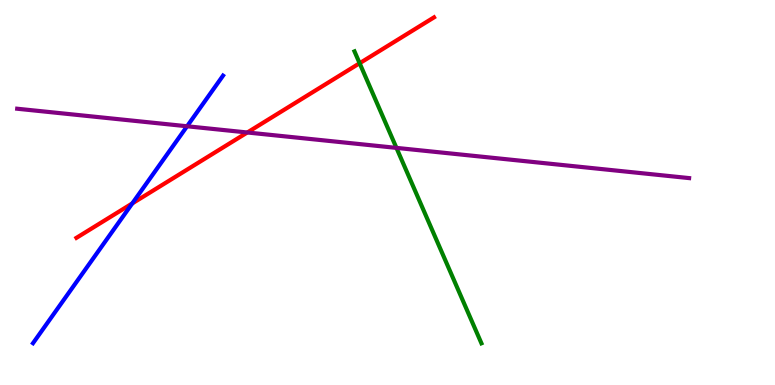[{'lines': ['blue', 'red'], 'intersections': [{'x': 1.71, 'y': 4.72}]}, {'lines': ['green', 'red'], 'intersections': [{'x': 4.64, 'y': 8.36}]}, {'lines': ['purple', 'red'], 'intersections': [{'x': 3.19, 'y': 6.56}]}, {'lines': ['blue', 'green'], 'intersections': []}, {'lines': ['blue', 'purple'], 'intersections': [{'x': 2.41, 'y': 6.72}]}, {'lines': ['green', 'purple'], 'intersections': [{'x': 5.12, 'y': 6.16}]}]